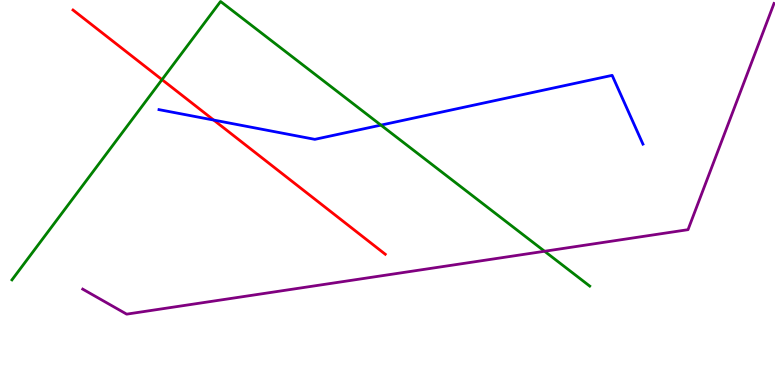[{'lines': ['blue', 'red'], 'intersections': [{'x': 2.76, 'y': 6.88}]}, {'lines': ['green', 'red'], 'intersections': [{'x': 2.09, 'y': 7.93}]}, {'lines': ['purple', 'red'], 'intersections': []}, {'lines': ['blue', 'green'], 'intersections': [{'x': 4.92, 'y': 6.75}]}, {'lines': ['blue', 'purple'], 'intersections': []}, {'lines': ['green', 'purple'], 'intersections': [{'x': 7.03, 'y': 3.47}]}]